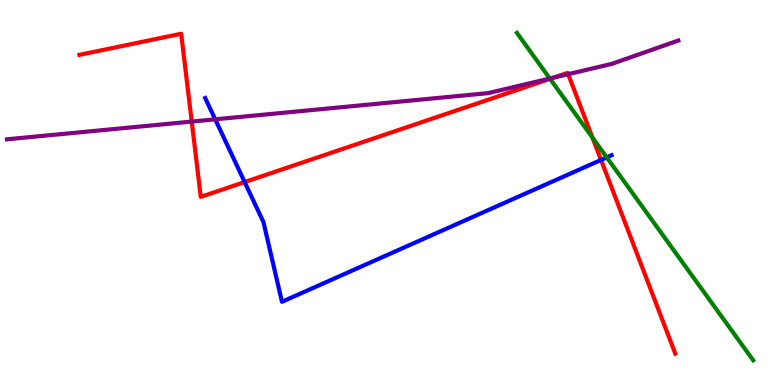[{'lines': ['blue', 'red'], 'intersections': [{'x': 3.16, 'y': 5.27}, {'x': 7.76, 'y': 5.85}]}, {'lines': ['green', 'red'], 'intersections': [{'x': 7.1, 'y': 7.95}, {'x': 7.64, 'y': 6.43}]}, {'lines': ['purple', 'red'], 'intersections': [{'x': 2.47, 'y': 6.84}, {'x': 7.14, 'y': 7.98}, {'x': 7.33, 'y': 8.07}]}, {'lines': ['blue', 'green'], 'intersections': [{'x': 7.83, 'y': 5.91}]}, {'lines': ['blue', 'purple'], 'intersections': [{'x': 2.78, 'y': 6.9}]}, {'lines': ['green', 'purple'], 'intersections': [{'x': 7.09, 'y': 7.96}]}]